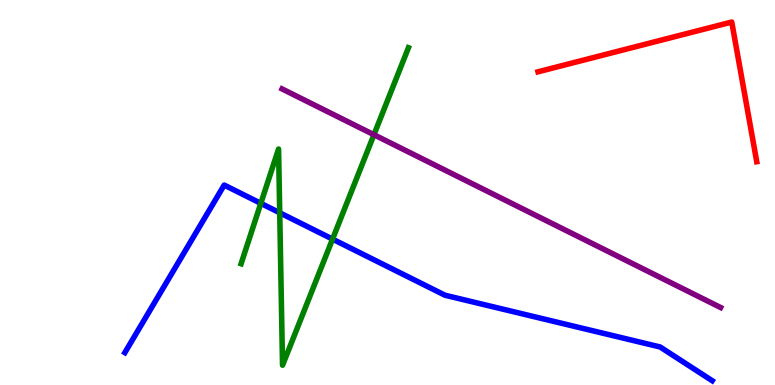[{'lines': ['blue', 'red'], 'intersections': []}, {'lines': ['green', 'red'], 'intersections': []}, {'lines': ['purple', 'red'], 'intersections': []}, {'lines': ['blue', 'green'], 'intersections': [{'x': 3.37, 'y': 4.72}, {'x': 3.61, 'y': 4.47}, {'x': 4.29, 'y': 3.79}]}, {'lines': ['blue', 'purple'], 'intersections': []}, {'lines': ['green', 'purple'], 'intersections': [{'x': 4.83, 'y': 6.5}]}]